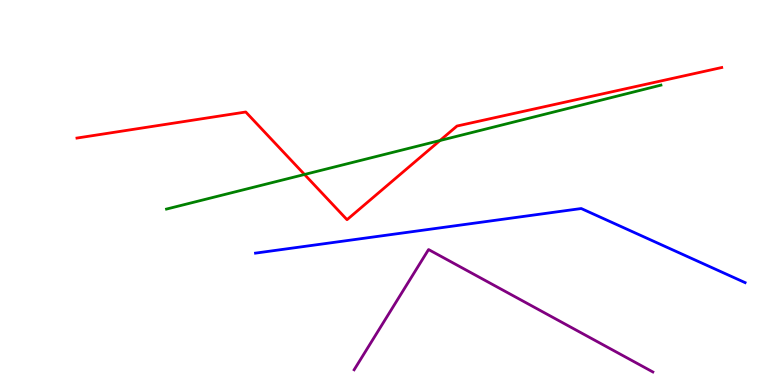[{'lines': ['blue', 'red'], 'intersections': []}, {'lines': ['green', 'red'], 'intersections': [{'x': 3.93, 'y': 5.47}, {'x': 5.68, 'y': 6.35}]}, {'lines': ['purple', 'red'], 'intersections': []}, {'lines': ['blue', 'green'], 'intersections': []}, {'lines': ['blue', 'purple'], 'intersections': []}, {'lines': ['green', 'purple'], 'intersections': []}]